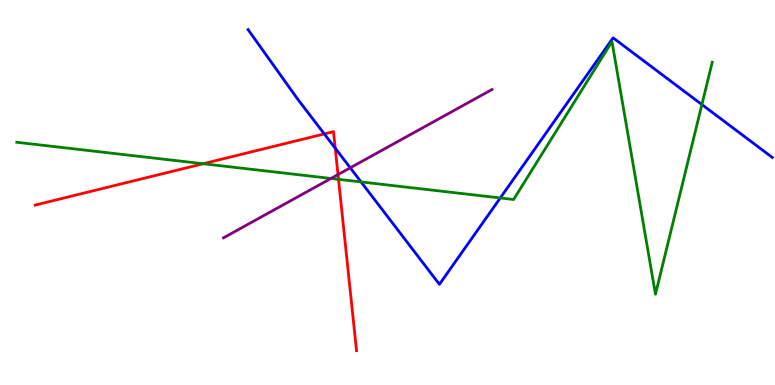[{'lines': ['blue', 'red'], 'intersections': [{'x': 4.18, 'y': 6.52}, {'x': 4.33, 'y': 6.15}]}, {'lines': ['green', 'red'], 'intersections': [{'x': 2.62, 'y': 5.75}, {'x': 4.37, 'y': 5.34}]}, {'lines': ['purple', 'red'], 'intersections': [{'x': 4.36, 'y': 5.47}]}, {'lines': ['blue', 'green'], 'intersections': [{'x': 4.66, 'y': 5.27}, {'x': 6.46, 'y': 4.86}, {'x': 9.06, 'y': 7.28}]}, {'lines': ['blue', 'purple'], 'intersections': [{'x': 4.52, 'y': 5.64}]}, {'lines': ['green', 'purple'], 'intersections': [{'x': 4.27, 'y': 5.36}]}]